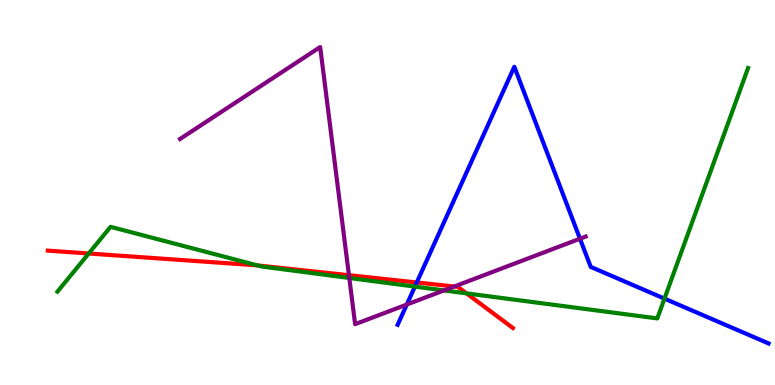[{'lines': ['blue', 'red'], 'intersections': [{'x': 5.38, 'y': 2.66}]}, {'lines': ['green', 'red'], 'intersections': [{'x': 1.14, 'y': 3.42}, {'x': 3.32, 'y': 3.11}, {'x': 6.02, 'y': 2.38}]}, {'lines': ['purple', 'red'], 'intersections': [{'x': 4.5, 'y': 2.85}, {'x': 5.86, 'y': 2.56}]}, {'lines': ['blue', 'green'], 'intersections': [{'x': 5.35, 'y': 2.56}, {'x': 8.57, 'y': 2.24}]}, {'lines': ['blue', 'purple'], 'intersections': [{'x': 5.25, 'y': 2.09}, {'x': 7.48, 'y': 3.8}]}, {'lines': ['green', 'purple'], 'intersections': [{'x': 4.51, 'y': 2.78}, {'x': 5.73, 'y': 2.46}]}]